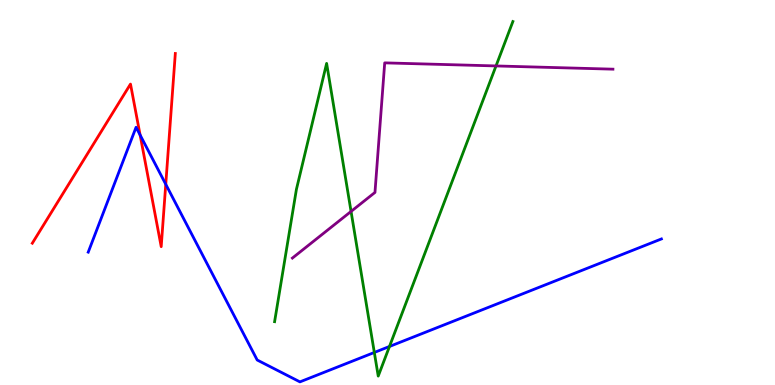[{'lines': ['blue', 'red'], 'intersections': [{'x': 1.81, 'y': 6.49}, {'x': 2.14, 'y': 5.21}]}, {'lines': ['green', 'red'], 'intersections': []}, {'lines': ['purple', 'red'], 'intersections': []}, {'lines': ['blue', 'green'], 'intersections': [{'x': 4.83, 'y': 0.845}, {'x': 5.03, 'y': 1.0}]}, {'lines': ['blue', 'purple'], 'intersections': []}, {'lines': ['green', 'purple'], 'intersections': [{'x': 4.53, 'y': 4.51}, {'x': 6.4, 'y': 8.29}]}]